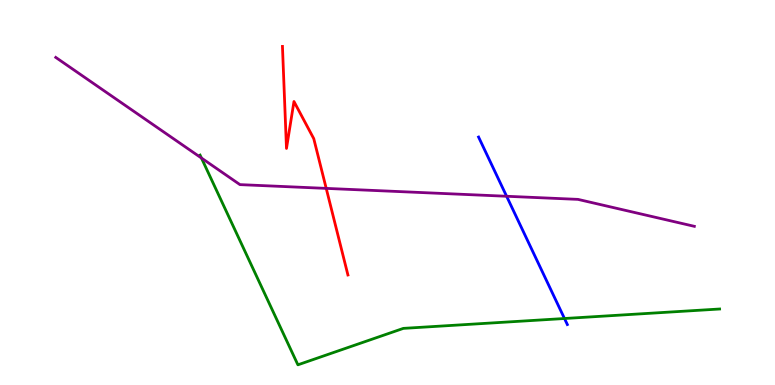[{'lines': ['blue', 'red'], 'intersections': []}, {'lines': ['green', 'red'], 'intersections': []}, {'lines': ['purple', 'red'], 'intersections': [{'x': 4.21, 'y': 5.11}]}, {'lines': ['blue', 'green'], 'intersections': [{'x': 7.28, 'y': 1.73}]}, {'lines': ['blue', 'purple'], 'intersections': [{'x': 6.54, 'y': 4.9}]}, {'lines': ['green', 'purple'], 'intersections': [{'x': 2.6, 'y': 5.9}]}]